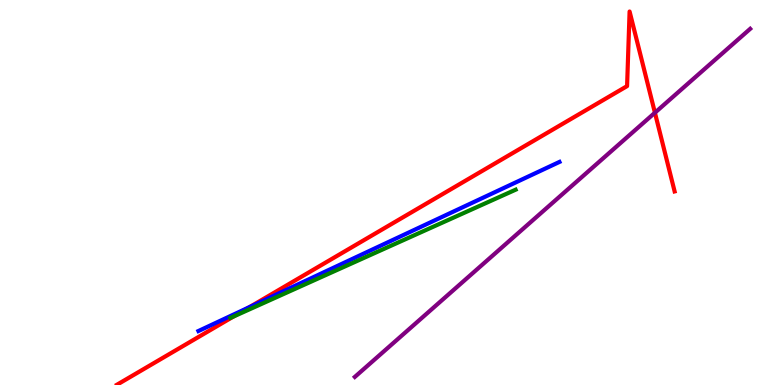[{'lines': ['blue', 'red'], 'intersections': [{'x': 3.22, 'y': 2.03}]}, {'lines': ['green', 'red'], 'intersections': [{'x': 3.01, 'y': 1.78}]}, {'lines': ['purple', 'red'], 'intersections': [{'x': 8.45, 'y': 7.07}]}, {'lines': ['blue', 'green'], 'intersections': []}, {'lines': ['blue', 'purple'], 'intersections': []}, {'lines': ['green', 'purple'], 'intersections': []}]